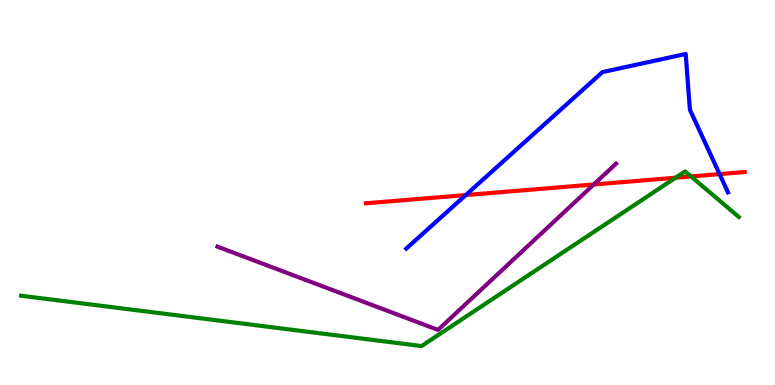[{'lines': ['blue', 'red'], 'intersections': [{'x': 6.01, 'y': 4.93}, {'x': 9.28, 'y': 5.48}]}, {'lines': ['green', 'red'], 'intersections': [{'x': 8.72, 'y': 5.38}, {'x': 8.92, 'y': 5.42}]}, {'lines': ['purple', 'red'], 'intersections': [{'x': 7.66, 'y': 5.21}]}, {'lines': ['blue', 'green'], 'intersections': []}, {'lines': ['blue', 'purple'], 'intersections': []}, {'lines': ['green', 'purple'], 'intersections': []}]